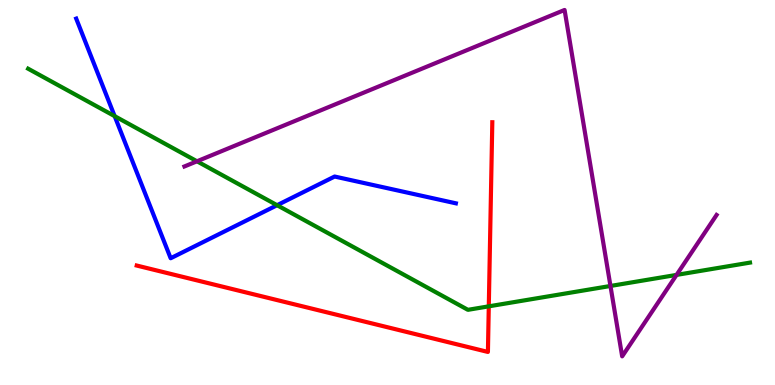[{'lines': ['blue', 'red'], 'intersections': []}, {'lines': ['green', 'red'], 'intersections': [{'x': 6.31, 'y': 2.04}]}, {'lines': ['purple', 'red'], 'intersections': []}, {'lines': ['blue', 'green'], 'intersections': [{'x': 1.48, 'y': 6.98}, {'x': 3.58, 'y': 4.67}]}, {'lines': ['blue', 'purple'], 'intersections': []}, {'lines': ['green', 'purple'], 'intersections': [{'x': 2.54, 'y': 5.81}, {'x': 7.88, 'y': 2.57}, {'x': 8.73, 'y': 2.86}]}]